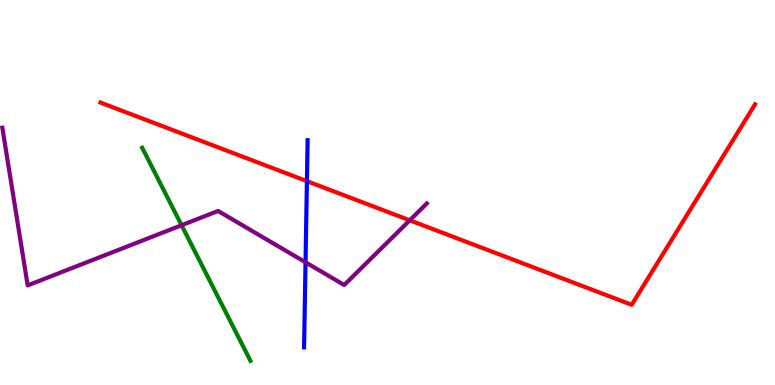[{'lines': ['blue', 'red'], 'intersections': [{'x': 3.96, 'y': 5.29}]}, {'lines': ['green', 'red'], 'intersections': []}, {'lines': ['purple', 'red'], 'intersections': [{'x': 5.29, 'y': 4.28}]}, {'lines': ['blue', 'green'], 'intersections': []}, {'lines': ['blue', 'purple'], 'intersections': [{'x': 3.94, 'y': 3.19}]}, {'lines': ['green', 'purple'], 'intersections': [{'x': 2.34, 'y': 4.15}]}]